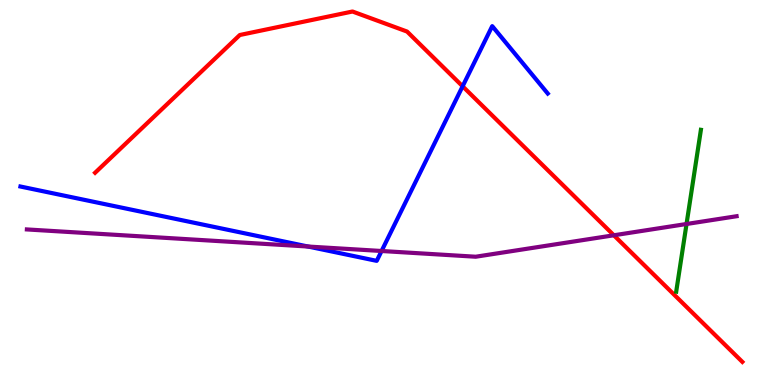[{'lines': ['blue', 'red'], 'intersections': [{'x': 5.97, 'y': 7.76}]}, {'lines': ['green', 'red'], 'intersections': []}, {'lines': ['purple', 'red'], 'intersections': [{'x': 7.92, 'y': 3.89}]}, {'lines': ['blue', 'green'], 'intersections': []}, {'lines': ['blue', 'purple'], 'intersections': [{'x': 3.97, 'y': 3.6}, {'x': 4.92, 'y': 3.48}]}, {'lines': ['green', 'purple'], 'intersections': [{'x': 8.86, 'y': 4.18}]}]